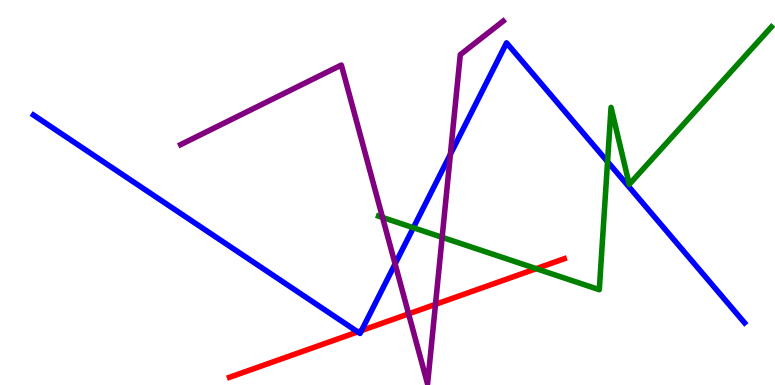[{'lines': ['blue', 'red'], 'intersections': [{'x': 4.62, 'y': 1.38}, {'x': 4.66, 'y': 1.41}]}, {'lines': ['green', 'red'], 'intersections': [{'x': 6.92, 'y': 3.02}]}, {'lines': ['purple', 'red'], 'intersections': [{'x': 5.27, 'y': 1.85}, {'x': 5.62, 'y': 2.1}]}, {'lines': ['blue', 'green'], 'intersections': [{'x': 5.33, 'y': 4.09}, {'x': 7.84, 'y': 5.8}]}, {'lines': ['blue', 'purple'], 'intersections': [{'x': 5.1, 'y': 3.14}, {'x': 5.81, 'y': 5.99}]}, {'lines': ['green', 'purple'], 'intersections': [{'x': 4.94, 'y': 4.35}, {'x': 5.71, 'y': 3.84}]}]